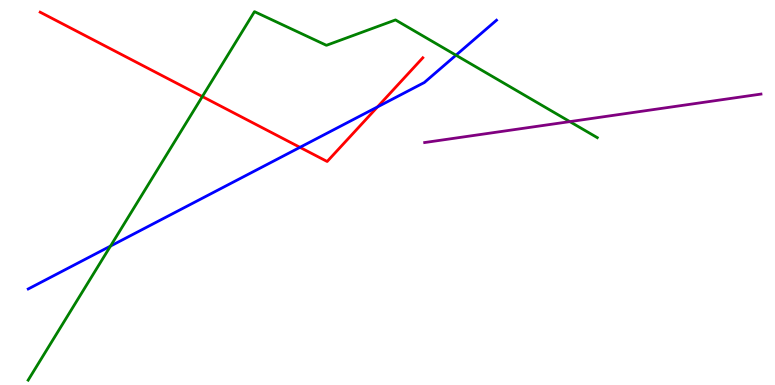[{'lines': ['blue', 'red'], 'intersections': [{'x': 3.87, 'y': 6.17}, {'x': 4.87, 'y': 7.22}]}, {'lines': ['green', 'red'], 'intersections': [{'x': 2.61, 'y': 7.49}]}, {'lines': ['purple', 'red'], 'intersections': []}, {'lines': ['blue', 'green'], 'intersections': [{'x': 1.43, 'y': 3.61}, {'x': 5.88, 'y': 8.57}]}, {'lines': ['blue', 'purple'], 'intersections': []}, {'lines': ['green', 'purple'], 'intersections': [{'x': 7.35, 'y': 6.84}]}]